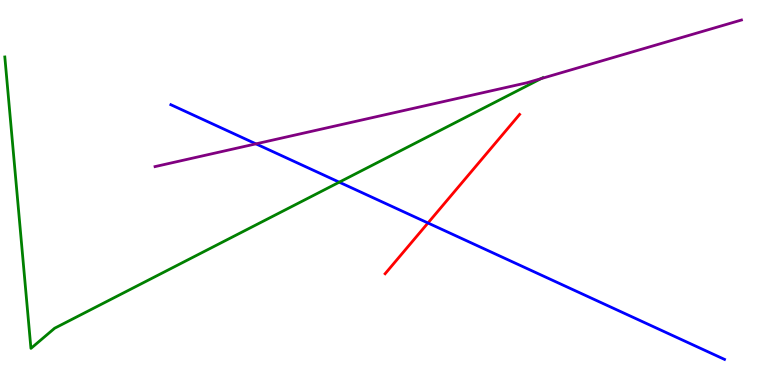[{'lines': ['blue', 'red'], 'intersections': [{'x': 5.52, 'y': 4.21}]}, {'lines': ['green', 'red'], 'intersections': []}, {'lines': ['purple', 'red'], 'intersections': []}, {'lines': ['blue', 'green'], 'intersections': [{'x': 4.38, 'y': 5.27}]}, {'lines': ['blue', 'purple'], 'intersections': [{'x': 3.3, 'y': 6.26}]}, {'lines': ['green', 'purple'], 'intersections': [{'x': 6.98, 'y': 7.96}]}]